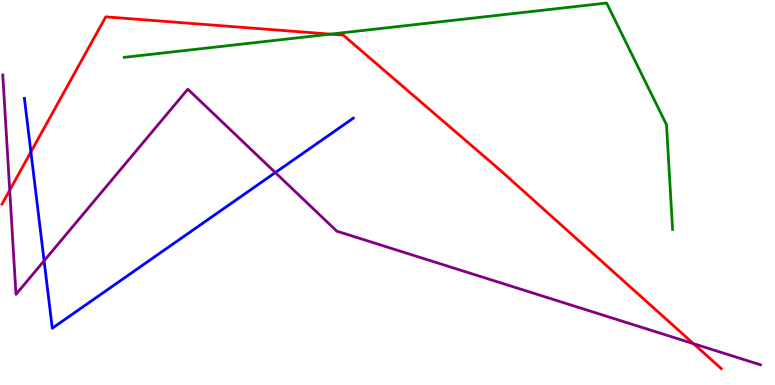[{'lines': ['blue', 'red'], 'intersections': [{'x': 0.399, 'y': 6.05}]}, {'lines': ['green', 'red'], 'intersections': [{'x': 4.26, 'y': 9.11}]}, {'lines': ['purple', 'red'], 'intersections': [{'x': 0.125, 'y': 5.06}, {'x': 8.95, 'y': 1.07}]}, {'lines': ['blue', 'green'], 'intersections': []}, {'lines': ['blue', 'purple'], 'intersections': [{'x': 0.569, 'y': 3.23}, {'x': 3.55, 'y': 5.52}]}, {'lines': ['green', 'purple'], 'intersections': []}]